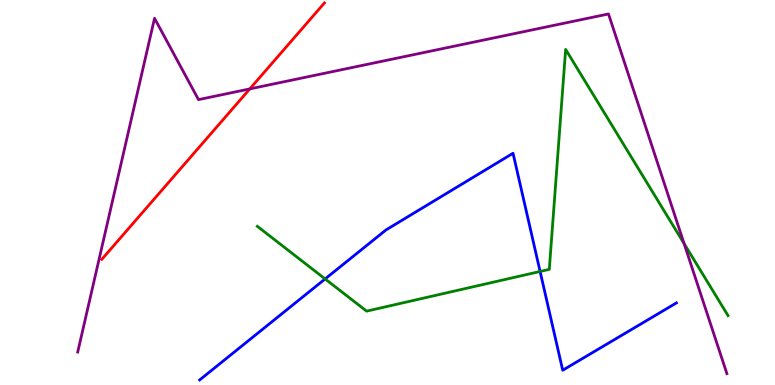[{'lines': ['blue', 'red'], 'intersections': []}, {'lines': ['green', 'red'], 'intersections': []}, {'lines': ['purple', 'red'], 'intersections': [{'x': 3.22, 'y': 7.69}]}, {'lines': ['blue', 'green'], 'intersections': [{'x': 4.2, 'y': 2.75}, {'x': 6.97, 'y': 2.95}]}, {'lines': ['blue', 'purple'], 'intersections': []}, {'lines': ['green', 'purple'], 'intersections': [{'x': 8.83, 'y': 3.67}]}]